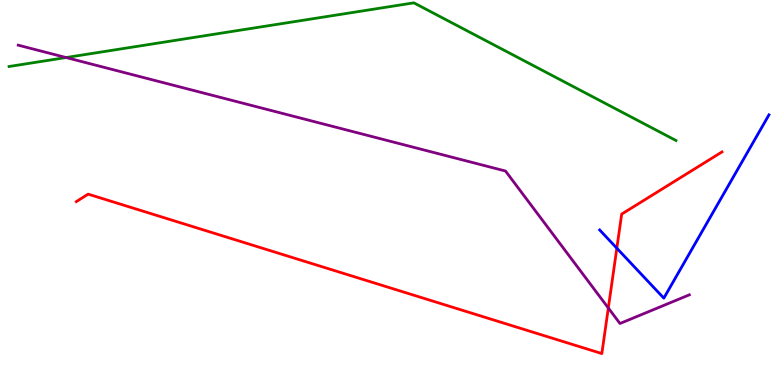[{'lines': ['blue', 'red'], 'intersections': [{'x': 7.96, 'y': 3.55}]}, {'lines': ['green', 'red'], 'intersections': []}, {'lines': ['purple', 'red'], 'intersections': [{'x': 7.85, 'y': 2.0}]}, {'lines': ['blue', 'green'], 'intersections': []}, {'lines': ['blue', 'purple'], 'intersections': []}, {'lines': ['green', 'purple'], 'intersections': [{'x': 0.853, 'y': 8.51}]}]